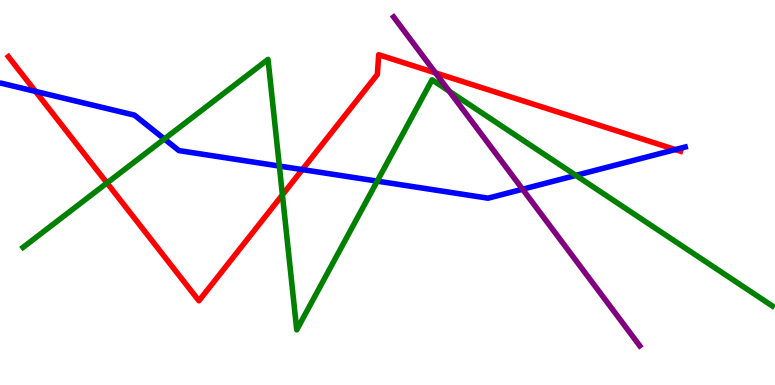[{'lines': ['blue', 'red'], 'intersections': [{'x': 0.458, 'y': 7.63}, {'x': 3.9, 'y': 5.6}, {'x': 8.71, 'y': 6.11}]}, {'lines': ['green', 'red'], 'intersections': [{'x': 1.38, 'y': 5.25}, {'x': 3.64, 'y': 4.94}]}, {'lines': ['purple', 'red'], 'intersections': [{'x': 5.62, 'y': 8.11}]}, {'lines': ['blue', 'green'], 'intersections': [{'x': 2.12, 'y': 6.39}, {'x': 3.6, 'y': 5.69}, {'x': 4.87, 'y': 5.3}, {'x': 7.43, 'y': 5.44}]}, {'lines': ['blue', 'purple'], 'intersections': [{'x': 6.74, 'y': 5.08}]}, {'lines': ['green', 'purple'], 'intersections': [{'x': 5.8, 'y': 7.63}]}]